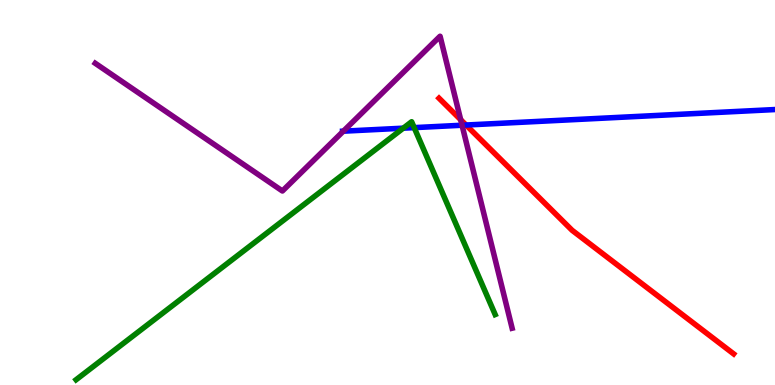[{'lines': ['blue', 'red'], 'intersections': [{'x': 6.01, 'y': 6.75}]}, {'lines': ['green', 'red'], 'intersections': []}, {'lines': ['purple', 'red'], 'intersections': [{'x': 5.94, 'y': 6.89}]}, {'lines': ['blue', 'green'], 'intersections': [{'x': 5.2, 'y': 6.67}, {'x': 5.34, 'y': 6.68}]}, {'lines': ['blue', 'purple'], 'intersections': [{'x': 4.43, 'y': 6.59}, {'x': 5.96, 'y': 6.75}]}, {'lines': ['green', 'purple'], 'intersections': []}]